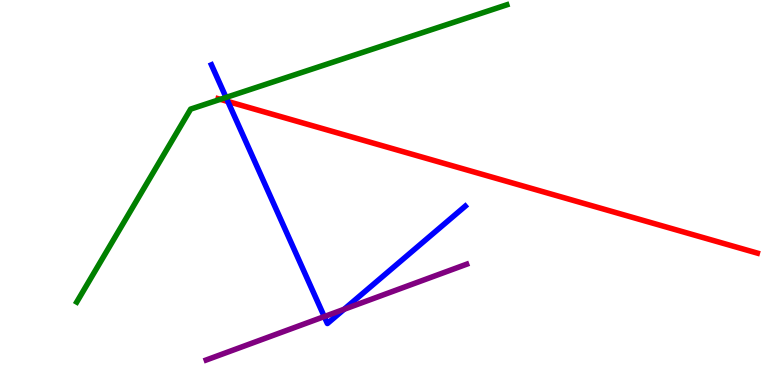[{'lines': ['blue', 'red'], 'intersections': [{'x': 2.94, 'y': 7.36}]}, {'lines': ['green', 'red'], 'intersections': [{'x': 2.84, 'y': 7.42}]}, {'lines': ['purple', 'red'], 'intersections': []}, {'lines': ['blue', 'green'], 'intersections': [{'x': 2.92, 'y': 7.47}]}, {'lines': ['blue', 'purple'], 'intersections': [{'x': 4.18, 'y': 1.78}, {'x': 4.44, 'y': 1.97}]}, {'lines': ['green', 'purple'], 'intersections': []}]